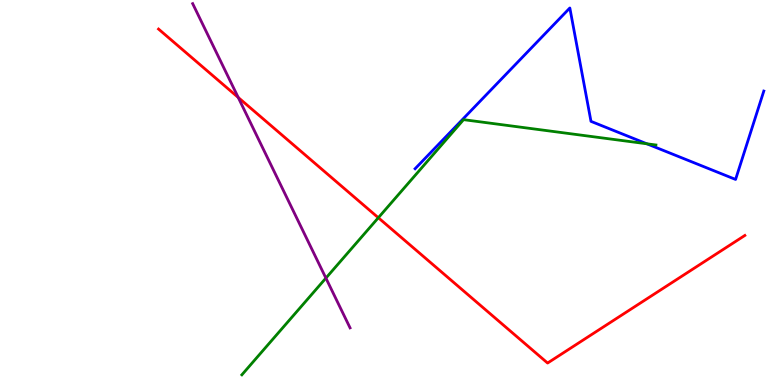[{'lines': ['blue', 'red'], 'intersections': []}, {'lines': ['green', 'red'], 'intersections': [{'x': 4.88, 'y': 4.34}]}, {'lines': ['purple', 'red'], 'intersections': [{'x': 3.07, 'y': 7.47}]}, {'lines': ['blue', 'green'], 'intersections': [{'x': 8.35, 'y': 6.27}]}, {'lines': ['blue', 'purple'], 'intersections': []}, {'lines': ['green', 'purple'], 'intersections': [{'x': 4.21, 'y': 2.78}]}]